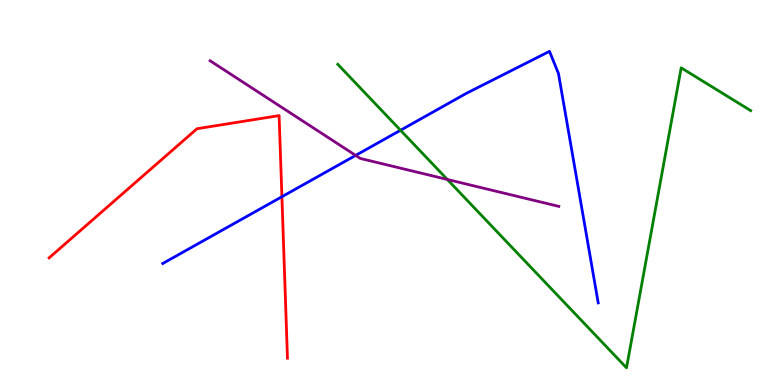[{'lines': ['blue', 'red'], 'intersections': [{'x': 3.64, 'y': 4.89}]}, {'lines': ['green', 'red'], 'intersections': []}, {'lines': ['purple', 'red'], 'intersections': []}, {'lines': ['blue', 'green'], 'intersections': [{'x': 5.17, 'y': 6.62}]}, {'lines': ['blue', 'purple'], 'intersections': [{'x': 4.59, 'y': 5.96}]}, {'lines': ['green', 'purple'], 'intersections': [{'x': 5.77, 'y': 5.34}]}]